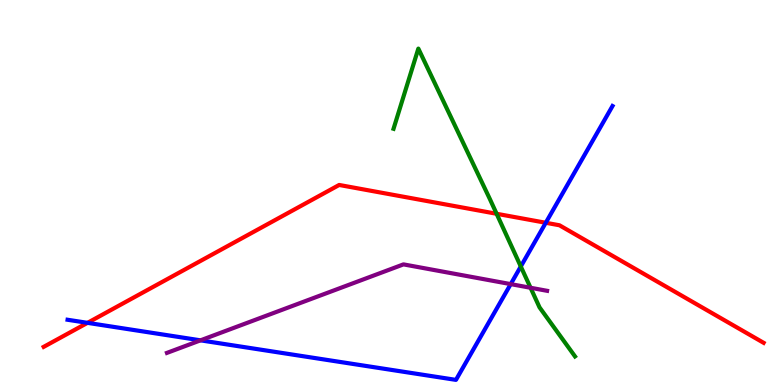[{'lines': ['blue', 'red'], 'intersections': [{'x': 1.13, 'y': 1.61}, {'x': 7.04, 'y': 4.21}]}, {'lines': ['green', 'red'], 'intersections': [{'x': 6.41, 'y': 4.45}]}, {'lines': ['purple', 'red'], 'intersections': []}, {'lines': ['blue', 'green'], 'intersections': [{'x': 6.72, 'y': 3.08}]}, {'lines': ['blue', 'purple'], 'intersections': [{'x': 2.59, 'y': 1.16}, {'x': 6.59, 'y': 2.62}]}, {'lines': ['green', 'purple'], 'intersections': [{'x': 6.85, 'y': 2.53}]}]